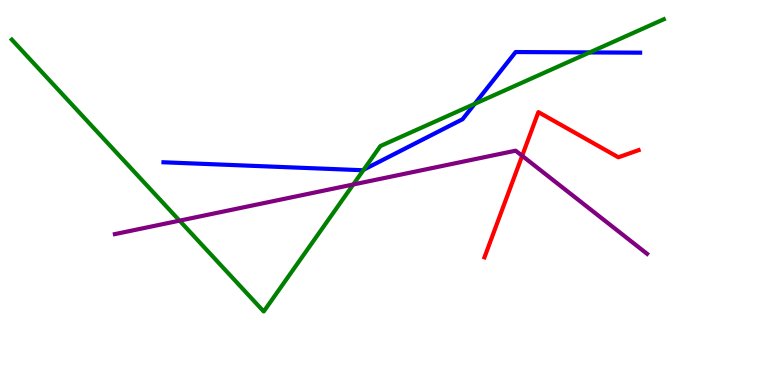[{'lines': ['blue', 'red'], 'intersections': []}, {'lines': ['green', 'red'], 'intersections': []}, {'lines': ['purple', 'red'], 'intersections': [{'x': 6.74, 'y': 5.95}]}, {'lines': ['blue', 'green'], 'intersections': [{'x': 4.69, 'y': 5.59}, {'x': 6.13, 'y': 7.3}, {'x': 7.61, 'y': 8.64}]}, {'lines': ['blue', 'purple'], 'intersections': []}, {'lines': ['green', 'purple'], 'intersections': [{'x': 2.32, 'y': 4.27}, {'x': 4.56, 'y': 5.21}]}]